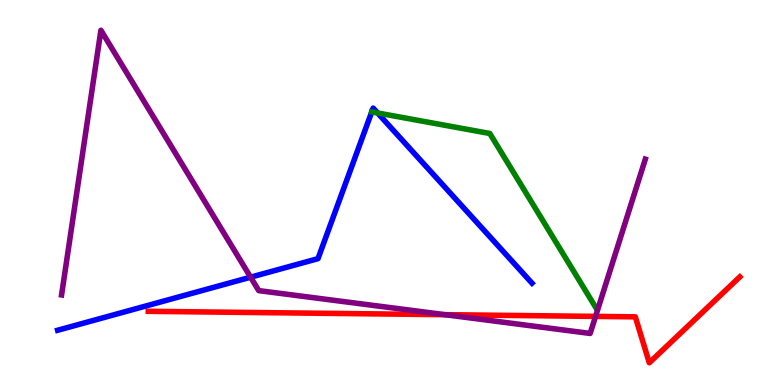[{'lines': ['blue', 'red'], 'intersections': []}, {'lines': ['green', 'red'], 'intersections': []}, {'lines': ['purple', 'red'], 'intersections': [{'x': 5.74, 'y': 1.83}, {'x': 7.68, 'y': 1.78}]}, {'lines': ['blue', 'green'], 'intersections': [{'x': 4.8, 'y': 7.09}, {'x': 4.87, 'y': 7.07}]}, {'lines': ['blue', 'purple'], 'intersections': [{'x': 3.23, 'y': 2.8}]}, {'lines': ['green', 'purple'], 'intersections': []}]